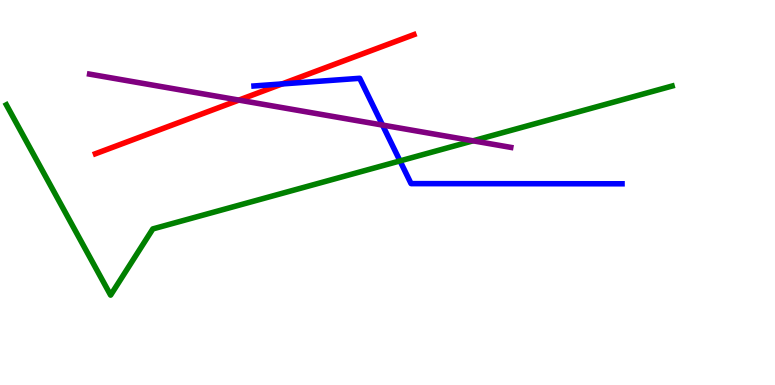[{'lines': ['blue', 'red'], 'intersections': [{'x': 3.64, 'y': 7.82}]}, {'lines': ['green', 'red'], 'intersections': []}, {'lines': ['purple', 'red'], 'intersections': [{'x': 3.08, 'y': 7.4}]}, {'lines': ['blue', 'green'], 'intersections': [{'x': 5.16, 'y': 5.82}]}, {'lines': ['blue', 'purple'], 'intersections': [{'x': 4.94, 'y': 6.75}]}, {'lines': ['green', 'purple'], 'intersections': [{'x': 6.1, 'y': 6.34}]}]